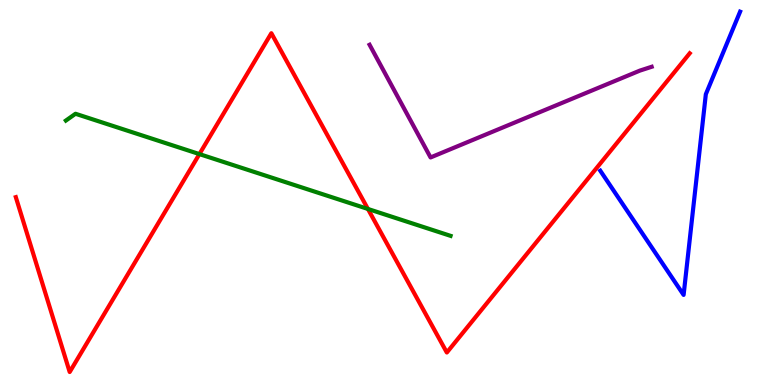[{'lines': ['blue', 'red'], 'intersections': []}, {'lines': ['green', 'red'], 'intersections': [{'x': 2.57, 'y': 6.0}, {'x': 4.75, 'y': 4.57}]}, {'lines': ['purple', 'red'], 'intersections': []}, {'lines': ['blue', 'green'], 'intersections': []}, {'lines': ['blue', 'purple'], 'intersections': []}, {'lines': ['green', 'purple'], 'intersections': []}]